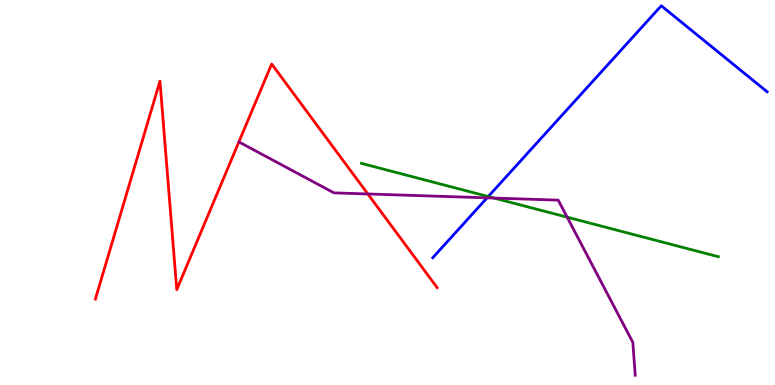[{'lines': ['blue', 'red'], 'intersections': []}, {'lines': ['green', 'red'], 'intersections': []}, {'lines': ['purple', 'red'], 'intersections': [{'x': 4.75, 'y': 4.96}]}, {'lines': ['blue', 'green'], 'intersections': [{'x': 6.3, 'y': 4.9}]}, {'lines': ['blue', 'purple'], 'intersections': [{'x': 6.28, 'y': 4.86}]}, {'lines': ['green', 'purple'], 'intersections': [{'x': 6.38, 'y': 4.86}, {'x': 7.32, 'y': 4.36}]}]